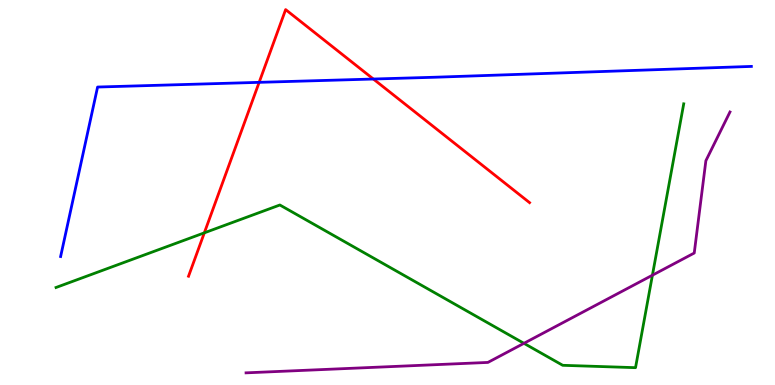[{'lines': ['blue', 'red'], 'intersections': [{'x': 3.34, 'y': 7.86}, {'x': 4.82, 'y': 7.95}]}, {'lines': ['green', 'red'], 'intersections': [{'x': 2.64, 'y': 3.95}]}, {'lines': ['purple', 'red'], 'intersections': []}, {'lines': ['blue', 'green'], 'intersections': []}, {'lines': ['blue', 'purple'], 'intersections': []}, {'lines': ['green', 'purple'], 'intersections': [{'x': 6.76, 'y': 1.08}, {'x': 8.42, 'y': 2.85}]}]